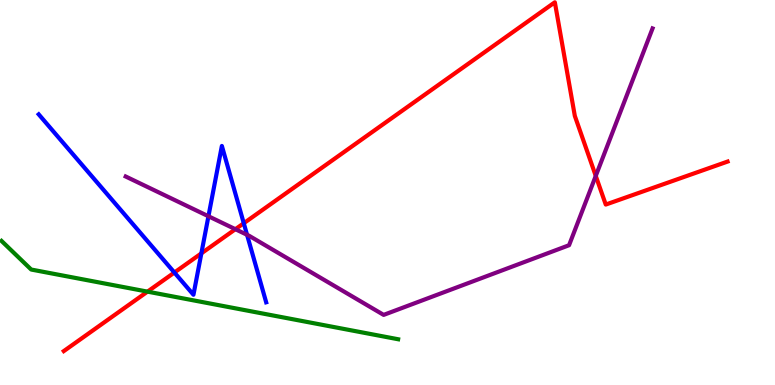[{'lines': ['blue', 'red'], 'intersections': [{'x': 2.25, 'y': 2.92}, {'x': 2.6, 'y': 3.42}, {'x': 3.15, 'y': 4.2}]}, {'lines': ['green', 'red'], 'intersections': [{'x': 1.9, 'y': 2.43}]}, {'lines': ['purple', 'red'], 'intersections': [{'x': 3.04, 'y': 4.05}, {'x': 7.69, 'y': 5.43}]}, {'lines': ['blue', 'green'], 'intersections': []}, {'lines': ['blue', 'purple'], 'intersections': [{'x': 2.69, 'y': 4.38}, {'x': 3.19, 'y': 3.9}]}, {'lines': ['green', 'purple'], 'intersections': []}]